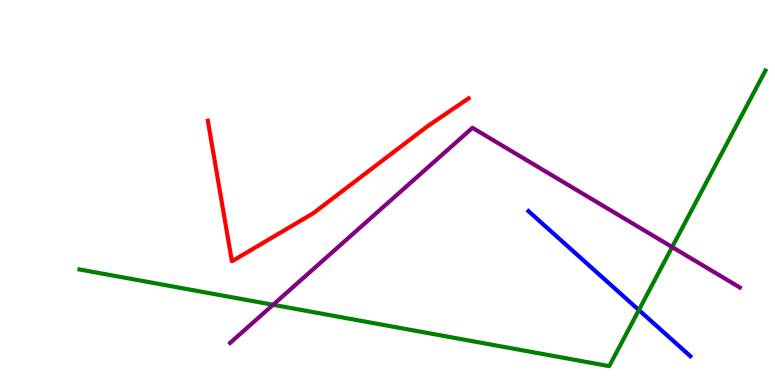[{'lines': ['blue', 'red'], 'intersections': []}, {'lines': ['green', 'red'], 'intersections': []}, {'lines': ['purple', 'red'], 'intersections': []}, {'lines': ['blue', 'green'], 'intersections': [{'x': 8.24, 'y': 1.95}]}, {'lines': ['blue', 'purple'], 'intersections': []}, {'lines': ['green', 'purple'], 'intersections': [{'x': 3.52, 'y': 2.08}, {'x': 8.67, 'y': 3.58}]}]